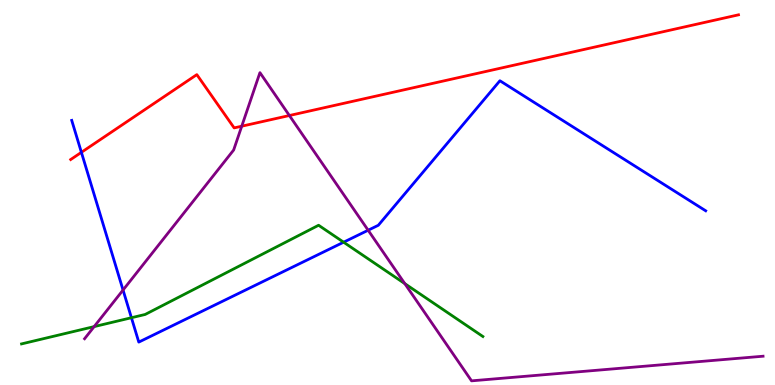[{'lines': ['blue', 'red'], 'intersections': [{'x': 1.05, 'y': 6.04}]}, {'lines': ['green', 'red'], 'intersections': []}, {'lines': ['purple', 'red'], 'intersections': [{'x': 3.12, 'y': 6.72}, {'x': 3.73, 'y': 7.0}]}, {'lines': ['blue', 'green'], 'intersections': [{'x': 1.7, 'y': 1.75}, {'x': 4.43, 'y': 3.71}]}, {'lines': ['blue', 'purple'], 'intersections': [{'x': 1.59, 'y': 2.47}, {'x': 4.75, 'y': 4.02}]}, {'lines': ['green', 'purple'], 'intersections': [{'x': 1.21, 'y': 1.52}, {'x': 5.22, 'y': 2.63}]}]